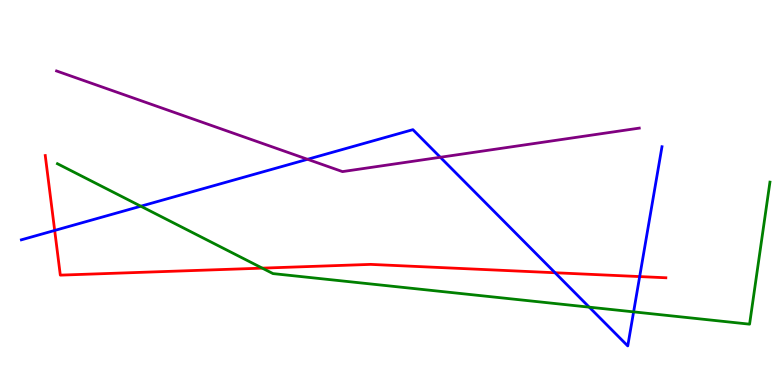[{'lines': ['blue', 'red'], 'intersections': [{'x': 0.706, 'y': 4.01}, {'x': 7.16, 'y': 2.92}, {'x': 8.25, 'y': 2.82}]}, {'lines': ['green', 'red'], 'intersections': [{'x': 3.38, 'y': 3.04}]}, {'lines': ['purple', 'red'], 'intersections': []}, {'lines': ['blue', 'green'], 'intersections': [{'x': 1.82, 'y': 4.64}, {'x': 7.6, 'y': 2.02}, {'x': 8.18, 'y': 1.9}]}, {'lines': ['blue', 'purple'], 'intersections': [{'x': 3.97, 'y': 5.86}, {'x': 5.68, 'y': 5.92}]}, {'lines': ['green', 'purple'], 'intersections': []}]